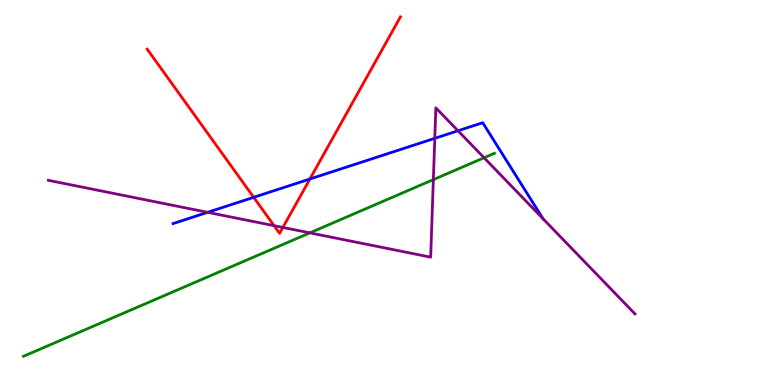[{'lines': ['blue', 'red'], 'intersections': [{'x': 3.27, 'y': 4.87}, {'x': 4.0, 'y': 5.35}]}, {'lines': ['green', 'red'], 'intersections': []}, {'lines': ['purple', 'red'], 'intersections': [{'x': 3.54, 'y': 4.14}, {'x': 3.65, 'y': 4.09}]}, {'lines': ['blue', 'green'], 'intersections': []}, {'lines': ['blue', 'purple'], 'intersections': [{'x': 2.68, 'y': 4.49}, {'x': 5.61, 'y': 6.41}, {'x': 5.91, 'y': 6.6}, {'x': 7.01, 'y': 4.32}]}, {'lines': ['green', 'purple'], 'intersections': [{'x': 4.0, 'y': 3.95}, {'x': 5.59, 'y': 5.33}, {'x': 6.25, 'y': 5.9}]}]